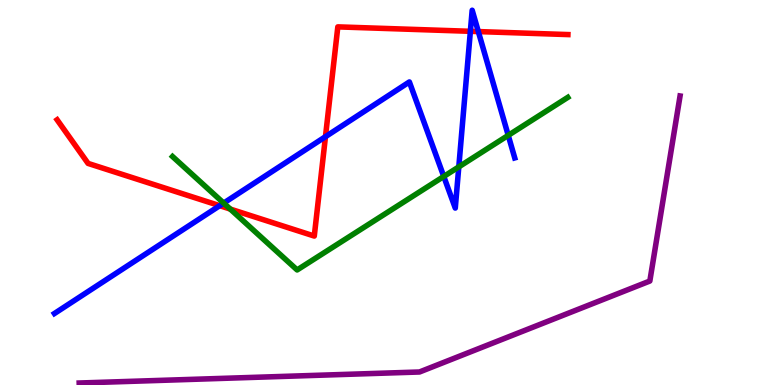[{'lines': ['blue', 'red'], 'intersections': [{'x': 2.83, 'y': 4.66}, {'x': 4.2, 'y': 6.45}, {'x': 6.07, 'y': 9.19}, {'x': 6.17, 'y': 9.18}]}, {'lines': ['green', 'red'], 'intersections': [{'x': 2.97, 'y': 4.57}]}, {'lines': ['purple', 'red'], 'intersections': []}, {'lines': ['blue', 'green'], 'intersections': [{'x': 2.89, 'y': 4.73}, {'x': 5.73, 'y': 5.42}, {'x': 5.92, 'y': 5.67}, {'x': 6.56, 'y': 6.48}]}, {'lines': ['blue', 'purple'], 'intersections': []}, {'lines': ['green', 'purple'], 'intersections': []}]